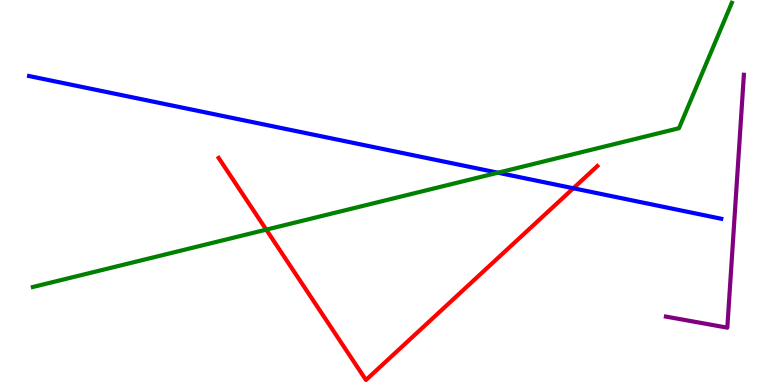[{'lines': ['blue', 'red'], 'intersections': [{'x': 7.4, 'y': 5.11}]}, {'lines': ['green', 'red'], 'intersections': [{'x': 3.44, 'y': 4.03}]}, {'lines': ['purple', 'red'], 'intersections': []}, {'lines': ['blue', 'green'], 'intersections': [{'x': 6.43, 'y': 5.51}]}, {'lines': ['blue', 'purple'], 'intersections': []}, {'lines': ['green', 'purple'], 'intersections': []}]